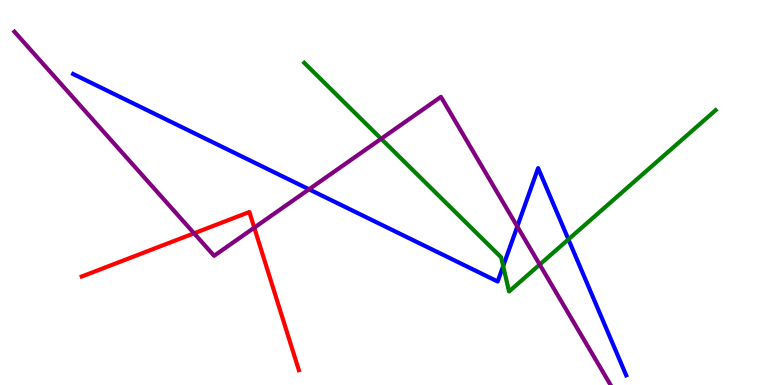[{'lines': ['blue', 'red'], 'intersections': []}, {'lines': ['green', 'red'], 'intersections': []}, {'lines': ['purple', 'red'], 'intersections': [{'x': 2.5, 'y': 3.94}, {'x': 3.28, 'y': 4.09}]}, {'lines': ['blue', 'green'], 'intersections': [{'x': 6.49, 'y': 3.09}, {'x': 7.33, 'y': 3.78}]}, {'lines': ['blue', 'purple'], 'intersections': [{'x': 3.99, 'y': 5.08}, {'x': 6.67, 'y': 4.12}]}, {'lines': ['green', 'purple'], 'intersections': [{'x': 4.92, 'y': 6.4}, {'x': 6.96, 'y': 3.13}]}]